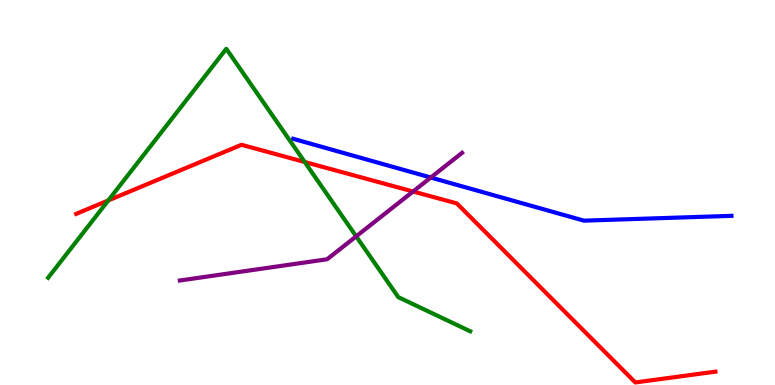[{'lines': ['blue', 'red'], 'intersections': []}, {'lines': ['green', 'red'], 'intersections': [{'x': 1.4, 'y': 4.79}, {'x': 3.93, 'y': 5.79}]}, {'lines': ['purple', 'red'], 'intersections': [{'x': 5.33, 'y': 5.03}]}, {'lines': ['blue', 'green'], 'intersections': []}, {'lines': ['blue', 'purple'], 'intersections': [{'x': 5.56, 'y': 5.39}]}, {'lines': ['green', 'purple'], 'intersections': [{'x': 4.6, 'y': 3.86}]}]